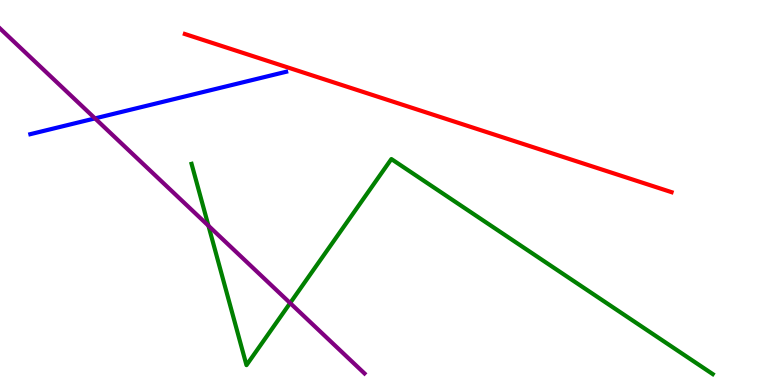[{'lines': ['blue', 'red'], 'intersections': []}, {'lines': ['green', 'red'], 'intersections': []}, {'lines': ['purple', 'red'], 'intersections': []}, {'lines': ['blue', 'green'], 'intersections': []}, {'lines': ['blue', 'purple'], 'intersections': [{'x': 1.23, 'y': 6.92}]}, {'lines': ['green', 'purple'], 'intersections': [{'x': 2.69, 'y': 4.14}, {'x': 3.74, 'y': 2.13}]}]